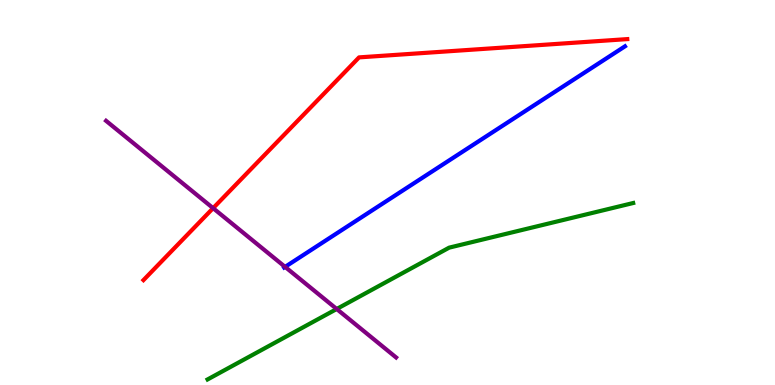[{'lines': ['blue', 'red'], 'intersections': []}, {'lines': ['green', 'red'], 'intersections': []}, {'lines': ['purple', 'red'], 'intersections': [{'x': 2.75, 'y': 4.59}]}, {'lines': ['blue', 'green'], 'intersections': []}, {'lines': ['blue', 'purple'], 'intersections': [{'x': 3.68, 'y': 3.07}]}, {'lines': ['green', 'purple'], 'intersections': [{'x': 4.34, 'y': 1.97}]}]